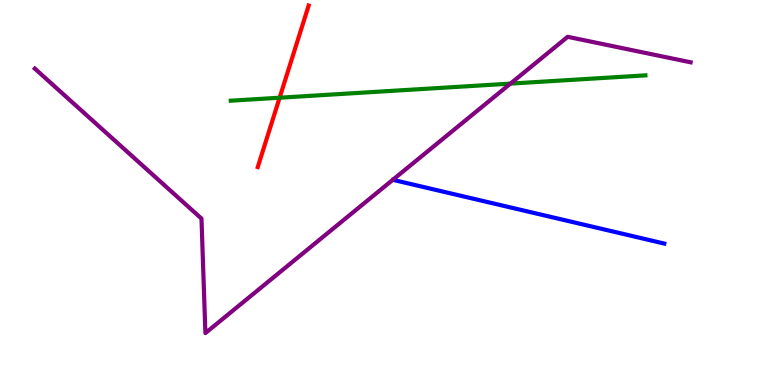[{'lines': ['blue', 'red'], 'intersections': []}, {'lines': ['green', 'red'], 'intersections': [{'x': 3.61, 'y': 7.46}]}, {'lines': ['purple', 'red'], 'intersections': []}, {'lines': ['blue', 'green'], 'intersections': []}, {'lines': ['blue', 'purple'], 'intersections': []}, {'lines': ['green', 'purple'], 'intersections': [{'x': 6.59, 'y': 7.83}]}]